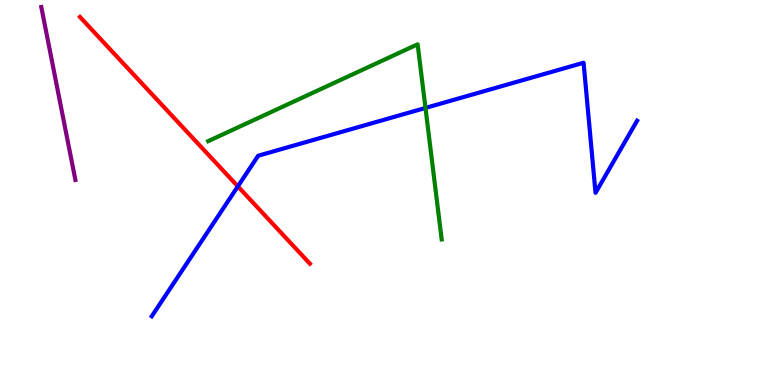[{'lines': ['blue', 'red'], 'intersections': [{'x': 3.07, 'y': 5.16}]}, {'lines': ['green', 'red'], 'intersections': []}, {'lines': ['purple', 'red'], 'intersections': []}, {'lines': ['blue', 'green'], 'intersections': [{'x': 5.49, 'y': 7.2}]}, {'lines': ['blue', 'purple'], 'intersections': []}, {'lines': ['green', 'purple'], 'intersections': []}]